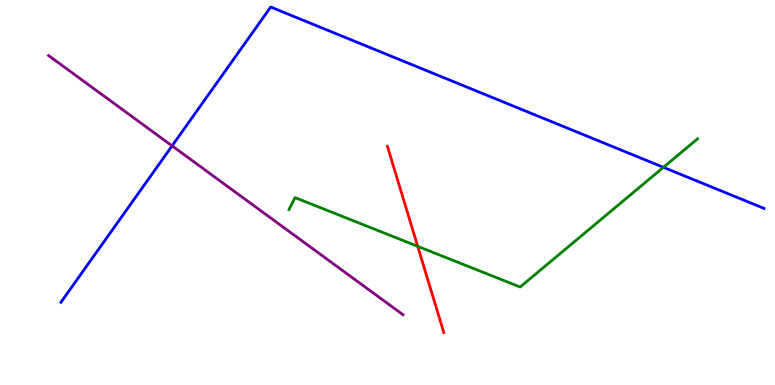[{'lines': ['blue', 'red'], 'intersections': []}, {'lines': ['green', 'red'], 'intersections': [{'x': 5.39, 'y': 3.6}]}, {'lines': ['purple', 'red'], 'intersections': []}, {'lines': ['blue', 'green'], 'intersections': [{'x': 8.56, 'y': 5.65}]}, {'lines': ['blue', 'purple'], 'intersections': [{'x': 2.22, 'y': 6.21}]}, {'lines': ['green', 'purple'], 'intersections': []}]